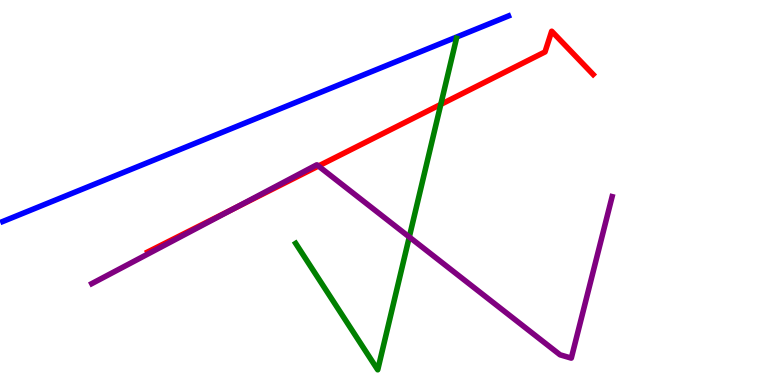[{'lines': ['blue', 'red'], 'intersections': []}, {'lines': ['green', 'red'], 'intersections': [{'x': 5.69, 'y': 7.29}]}, {'lines': ['purple', 'red'], 'intersections': [{'x': 3.02, 'y': 4.58}, {'x': 4.11, 'y': 5.69}]}, {'lines': ['blue', 'green'], 'intersections': []}, {'lines': ['blue', 'purple'], 'intersections': []}, {'lines': ['green', 'purple'], 'intersections': [{'x': 5.28, 'y': 3.84}]}]